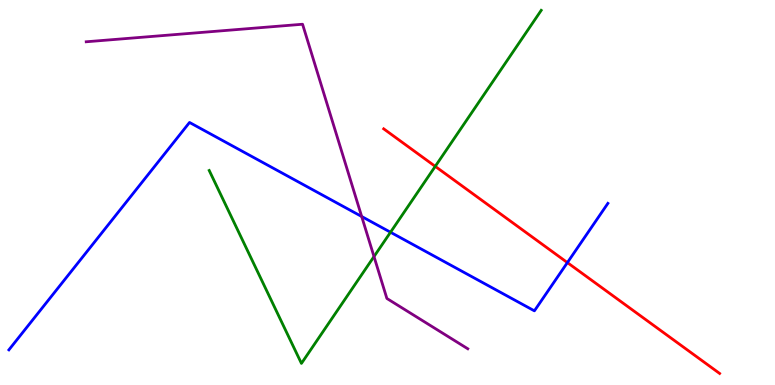[{'lines': ['blue', 'red'], 'intersections': [{'x': 7.32, 'y': 3.18}]}, {'lines': ['green', 'red'], 'intersections': [{'x': 5.62, 'y': 5.68}]}, {'lines': ['purple', 'red'], 'intersections': []}, {'lines': ['blue', 'green'], 'intersections': [{'x': 5.04, 'y': 3.97}]}, {'lines': ['blue', 'purple'], 'intersections': [{'x': 4.67, 'y': 4.38}]}, {'lines': ['green', 'purple'], 'intersections': [{'x': 4.83, 'y': 3.34}]}]